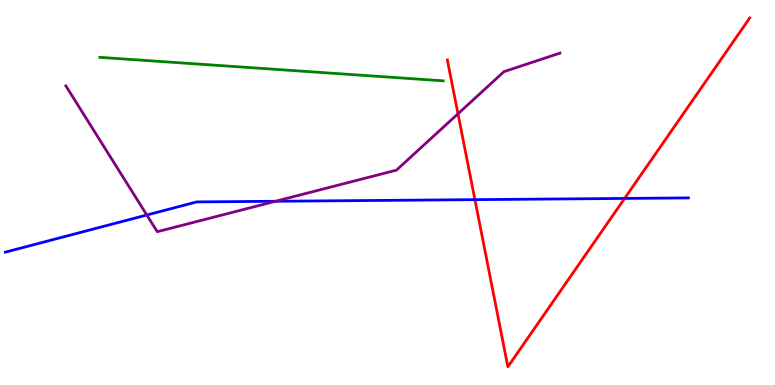[{'lines': ['blue', 'red'], 'intersections': [{'x': 6.13, 'y': 4.81}, {'x': 8.06, 'y': 4.85}]}, {'lines': ['green', 'red'], 'intersections': []}, {'lines': ['purple', 'red'], 'intersections': [{'x': 5.91, 'y': 7.04}]}, {'lines': ['blue', 'green'], 'intersections': []}, {'lines': ['blue', 'purple'], 'intersections': [{'x': 1.89, 'y': 4.42}, {'x': 3.56, 'y': 4.77}]}, {'lines': ['green', 'purple'], 'intersections': []}]